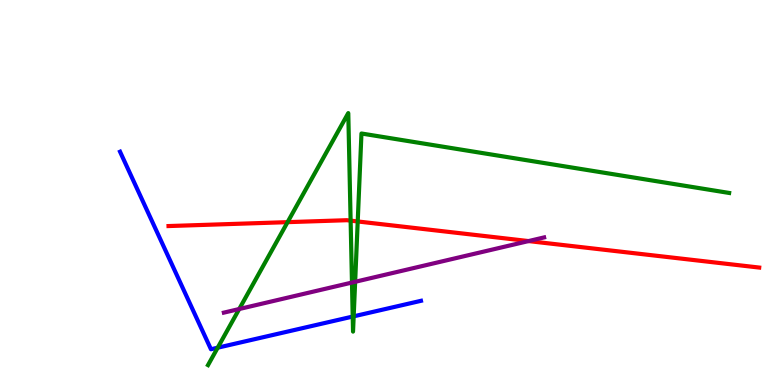[{'lines': ['blue', 'red'], 'intersections': []}, {'lines': ['green', 'red'], 'intersections': [{'x': 3.71, 'y': 4.23}, {'x': 4.52, 'y': 4.27}, {'x': 4.62, 'y': 4.25}]}, {'lines': ['purple', 'red'], 'intersections': [{'x': 6.82, 'y': 3.74}]}, {'lines': ['blue', 'green'], 'intersections': [{'x': 2.81, 'y': 0.969}, {'x': 4.55, 'y': 1.78}, {'x': 4.56, 'y': 1.78}]}, {'lines': ['blue', 'purple'], 'intersections': []}, {'lines': ['green', 'purple'], 'intersections': [{'x': 3.09, 'y': 1.97}, {'x': 4.54, 'y': 2.66}, {'x': 4.58, 'y': 2.68}]}]